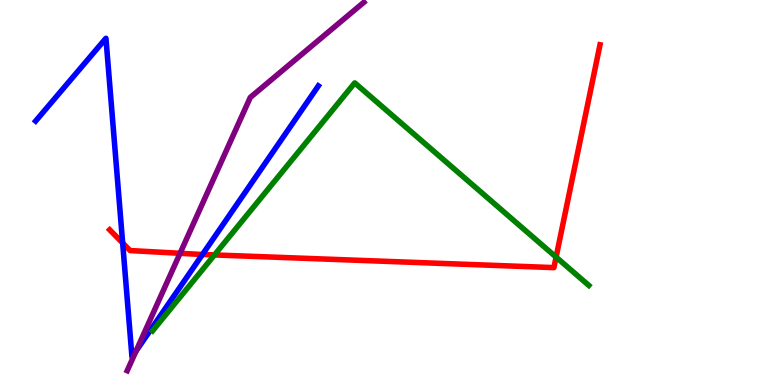[{'lines': ['blue', 'red'], 'intersections': [{'x': 1.58, 'y': 3.69}, {'x': 2.61, 'y': 3.39}]}, {'lines': ['green', 'red'], 'intersections': [{'x': 2.77, 'y': 3.38}, {'x': 7.18, 'y': 3.32}]}, {'lines': ['purple', 'red'], 'intersections': [{'x': 2.32, 'y': 3.42}]}, {'lines': ['blue', 'green'], 'intersections': []}, {'lines': ['blue', 'purple'], 'intersections': [{'x': 1.76, 'y': 0.881}]}, {'lines': ['green', 'purple'], 'intersections': []}]